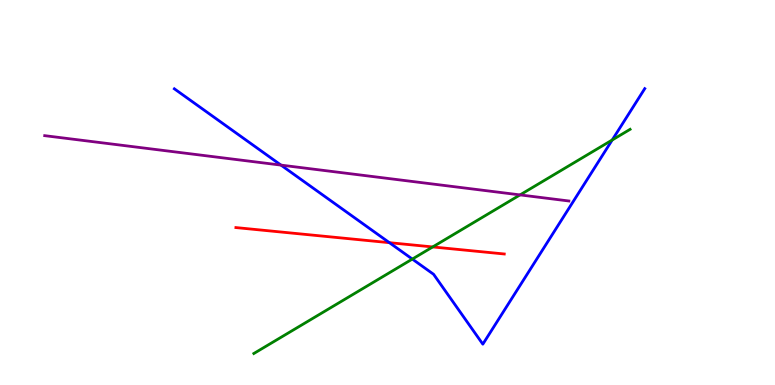[{'lines': ['blue', 'red'], 'intersections': [{'x': 5.02, 'y': 3.7}]}, {'lines': ['green', 'red'], 'intersections': [{'x': 5.58, 'y': 3.59}]}, {'lines': ['purple', 'red'], 'intersections': []}, {'lines': ['blue', 'green'], 'intersections': [{'x': 5.32, 'y': 3.27}, {'x': 7.9, 'y': 6.36}]}, {'lines': ['blue', 'purple'], 'intersections': [{'x': 3.63, 'y': 5.71}]}, {'lines': ['green', 'purple'], 'intersections': [{'x': 6.71, 'y': 4.94}]}]